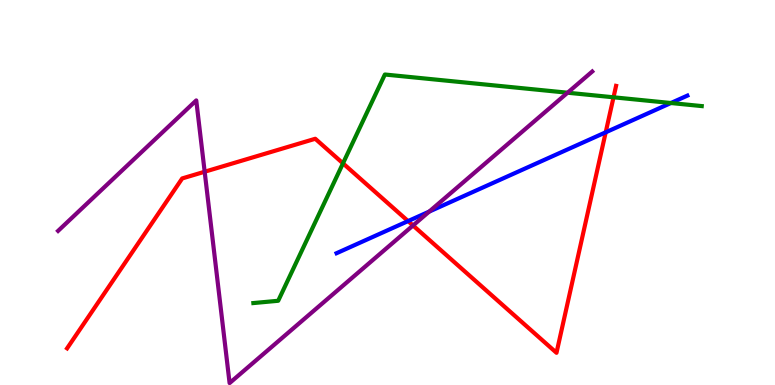[{'lines': ['blue', 'red'], 'intersections': [{'x': 5.27, 'y': 4.26}, {'x': 7.82, 'y': 6.56}]}, {'lines': ['green', 'red'], 'intersections': [{'x': 4.43, 'y': 5.76}, {'x': 7.92, 'y': 7.47}]}, {'lines': ['purple', 'red'], 'intersections': [{'x': 2.64, 'y': 5.54}, {'x': 5.33, 'y': 4.14}]}, {'lines': ['blue', 'green'], 'intersections': [{'x': 8.66, 'y': 7.32}]}, {'lines': ['blue', 'purple'], 'intersections': [{'x': 5.54, 'y': 4.5}]}, {'lines': ['green', 'purple'], 'intersections': [{'x': 7.32, 'y': 7.59}]}]